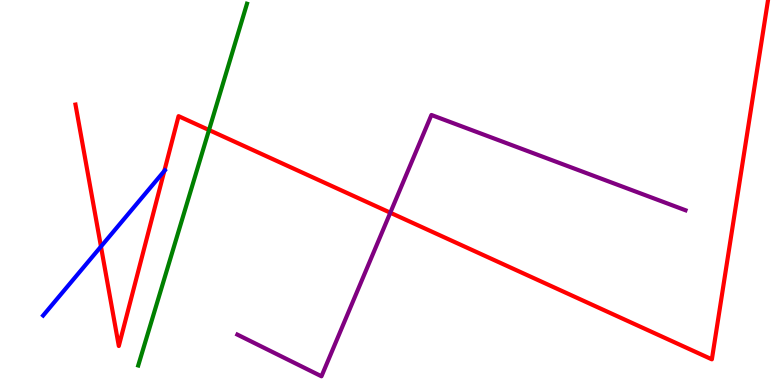[{'lines': ['blue', 'red'], 'intersections': [{'x': 1.3, 'y': 3.6}, {'x': 2.12, 'y': 5.56}]}, {'lines': ['green', 'red'], 'intersections': [{'x': 2.7, 'y': 6.62}]}, {'lines': ['purple', 'red'], 'intersections': [{'x': 5.04, 'y': 4.48}]}, {'lines': ['blue', 'green'], 'intersections': []}, {'lines': ['blue', 'purple'], 'intersections': []}, {'lines': ['green', 'purple'], 'intersections': []}]